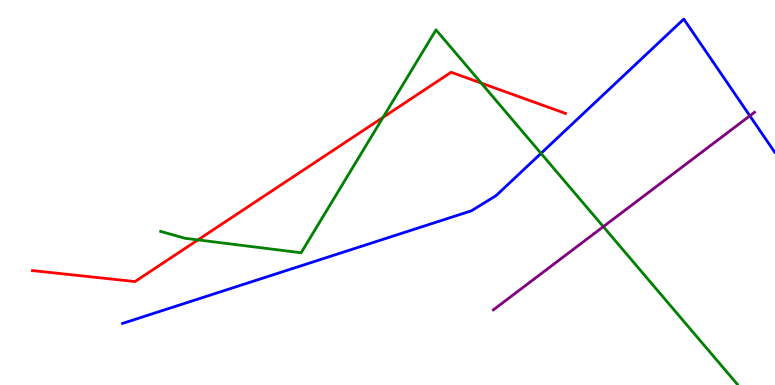[{'lines': ['blue', 'red'], 'intersections': []}, {'lines': ['green', 'red'], 'intersections': [{'x': 2.55, 'y': 3.77}, {'x': 4.94, 'y': 6.95}, {'x': 6.21, 'y': 7.84}]}, {'lines': ['purple', 'red'], 'intersections': []}, {'lines': ['blue', 'green'], 'intersections': [{'x': 6.98, 'y': 6.02}]}, {'lines': ['blue', 'purple'], 'intersections': [{'x': 9.68, 'y': 6.99}]}, {'lines': ['green', 'purple'], 'intersections': [{'x': 7.78, 'y': 4.11}]}]